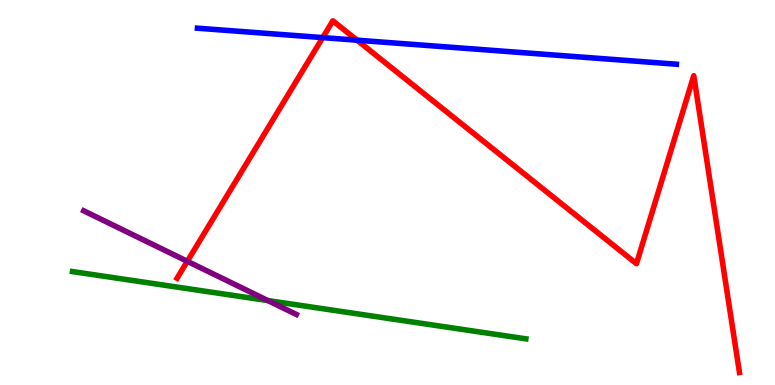[{'lines': ['blue', 'red'], 'intersections': [{'x': 4.16, 'y': 9.02}, {'x': 4.61, 'y': 8.96}]}, {'lines': ['green', 'red'], 'intersections': []}, {'lines': ['purple', 'red'], 'intersections': [{'x': 2.42, 'y': 3.21}]}, {'lines': ['blue', 'green'], 'intersections': []}, {'lines': ['blue', 'purple'], 'intersections': []}, {'lines': ['green', 'purple'], 'intersections': [{'x': 3.46, 'y': 2.19}]}]